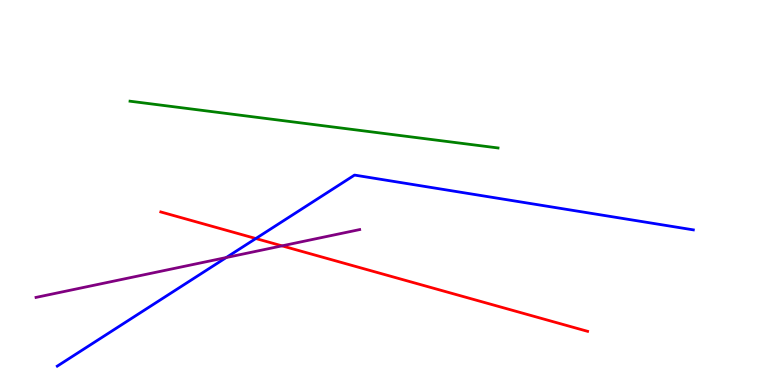[{'lines': ['blue', 'red'], 'intersections': [{'x': 3.3, 'y': 3.8}]}, {'lines': ['green', 'red'], 'intersections': []}, {'lines': ['purple', 'red'], 'intersections': [{'x': 3.64, 'y': 3.61}]}, {'lines': ['blue', 'green'], 'intersections': []}, {'lines': ['blue', 'purple'], 'intersections': [{'x': 2.92, 'y': 3.31}]}, {'lines': ['green', 'purple'], 'intersections': []}]